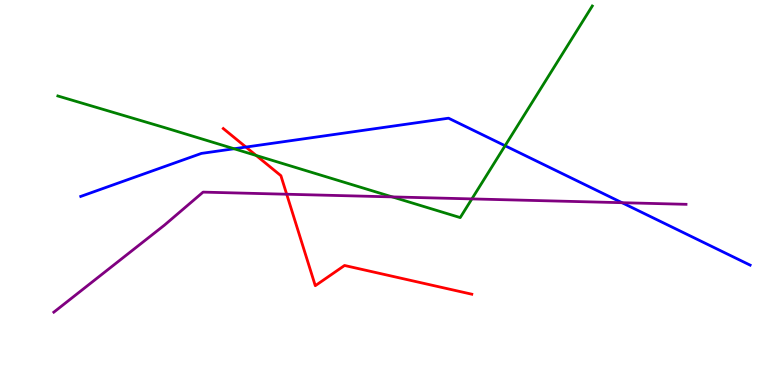[{'lines': ['blue', 'red'], 'intersections': [{'x': 3.17, 'y': 6.18}]}, {'lines': ['green', 'red'], 'intersections': [{'x': 3.31, 'y': 5.96}]}, {'lines': ['purple', 'red'], 'intersections': [{'x': 3.7, 'y': 4.96}]}, {'lines': ['blue', 'green'], 'intersections': [{'x': 3.02, 'y': 6.14}, {'x': 6.52, 'y': 6.21}]}, {'lines': ['blue', 'purple'], 'intersections': [{'x': 8.03, 'y': 4.74}]}, {'lines': ['green', 'purple'], 'intersections': [{'x': 5.06, 'y': 4.89}, {'x': 6.09, 'y': 4.83}]}]